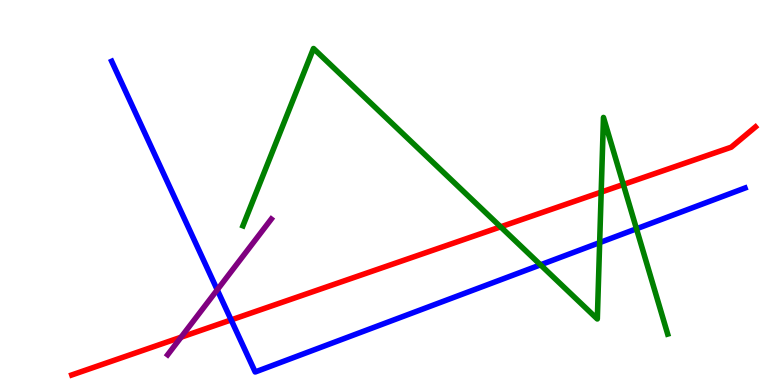[{'lines': ['blue', 'red'], 'intersections': [{'x': 2.98, 'y': 1.69}]}, {'lines': ['green', 'red'], 'intersections': [{'x': 6.46, 'y': 4.11}, {'x': 7.76, 'y': 5.01}, {'x': 8.04, 'y': 5.21}]}, {'lines': ['purple', 'red'], 'intersections': [{'x': 2.34, 'y': 1.24}]}, {'lines': ['blue', 'green'], 'intersections': [{'x': 6.97, 'y': 3.12}, {'x': 7.74, 'y': 3.7}, {'x': 8.21, 'y': 4.06}]}, {'lines': ['blue', 'purple'], 'intersections': [{'x': 2.8, 'y': 2.47}]}, {'lines': ['green', 'purple'], 'intersections': []}]